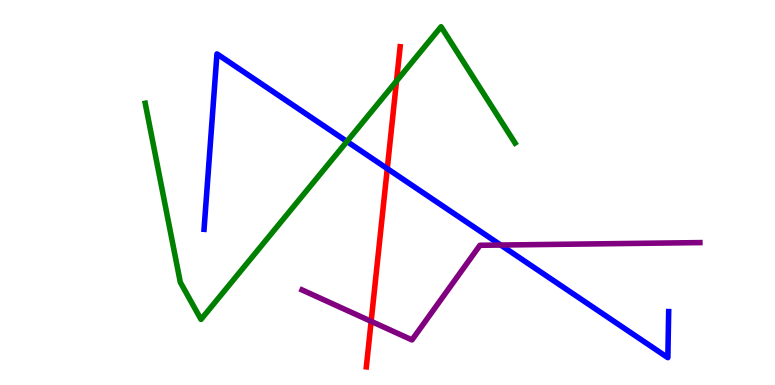[{'lines': ['blue', 'red'], 'intersections': [{'x': 5.0, 'y': 5.62}]}, {'lines': ['green', 'red'], 'intersections': [{'x': 5.12, 'y': 7.89}]}, {'lines': ['purple', 'red'], 'intersections': [{'x': 4.79, 'y': 1.65}]}, {'lines': ['blue', 'green'], 'intersections': [{'x': 4.48, 'y': 6.33}]}, {'lines': ['blue', 'purple'], 'intersections': [{'x': 6.46, 'y': 3.64}]}, {'lines': ['green', 'purple'], 'intersections': []}]